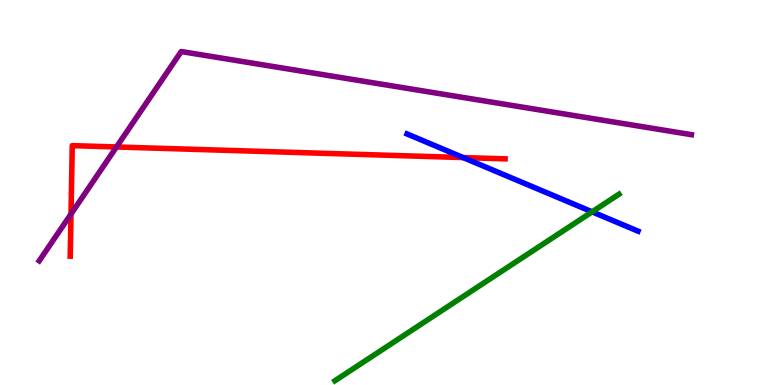[{'lines': ['blue', 'red'], 'intersections': [{'x': 5.98, 'y': 5.91}]}, {'lines': ['green', 'red'], 'intersections': []}, {'lines': ['purple', 'red'], 'intersections': [{'x': 0.916, 'y': 4.44}, {'x': 1.5, 'y': 6.18}]}, {'lines': ['blue', 'green'], 'intersections': [{'x': 7.64, 'y': 4.5}]}, {'lines': ['blue', 'purple'], 'intersections': []}, {'lines': ['green', 'purple'], 'intersections': []}]